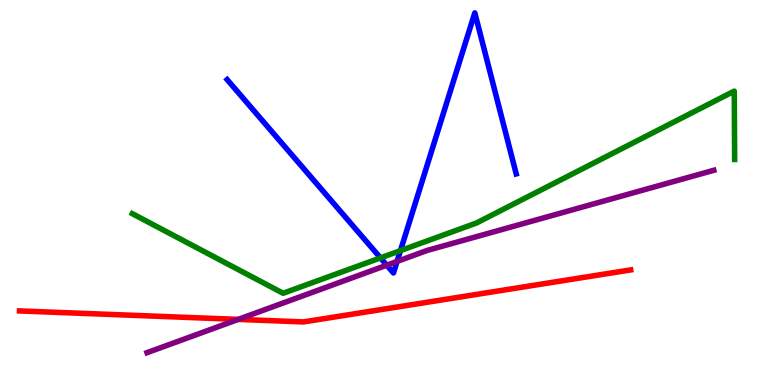[{'lines': ['blue', 'red'], 'intersections': []}, {'lines': ['green', 'red'], 'intersections': []}, {'lines': ['purple', 'red'], 'intersections': [{'x': 3.07, 'y': 1.7}]}, {'lines': ['blue', 'green'], 'intersections': [{'x': 4.91, 'y': 3.3}, {'x': 5.17, 'y': 3.49}]}, {'lines': ['blue', 'purple'], 'intersections': [{'x': 4.99, 'y': 3.11}, {'x': 5.12, 'y': 3.21}]}, {'lines': ['green', 'purple'], 'intersections': []}]